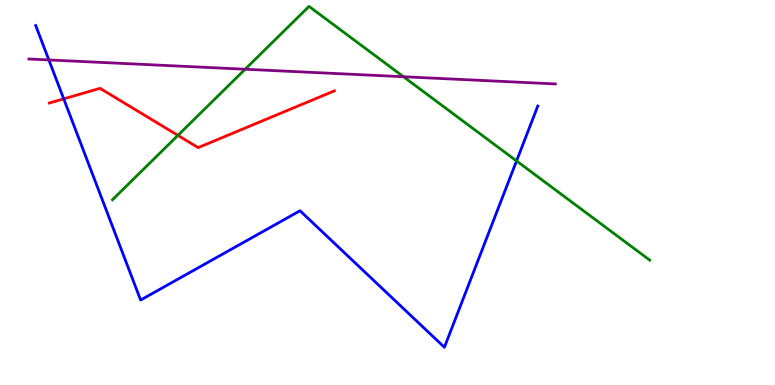[{'lines': ['blue', 'red'], 'intersections': [{'x': 0.822, 'y': 7.43}]}, {'lines': ['green', 'red'], 'intersections': [{'x': 2.3, 'y': 6.48}]}, {'lines': ['purple', 'red'], 'intersections': []}, {'lines': ['blue', 'green'], 'intersections': [{'x': 6.67, 'y': 5.82}]}, {'lines': ['blue', 'purple'], 'intersections': [{'x': 0.63, 'y': 8.44}]}, {'lines': ['green', 'purple'], 'intersections': [{'x': 3.16, 'y': 8.2}, {'x': 5.21, 'y': 8.01}]}]